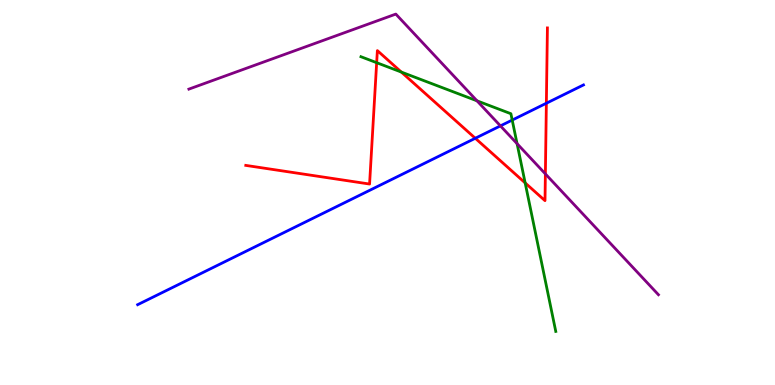[{'lines': ['blue', 'red'], 'intersections': [{'x': 6.13, 'y': 6.41}, {'x': 7.05, 'y': 7.32}]}, {'lines': ['green', 'red'], 'intersections': [{'x': 4.86, 'y': 8.37}, {'x': 5.18, 'y': 8.13}, {'x': 6.78, 'y': 5.25}]}, {'lines': ['purple', 'red'], 'intersections': [{'x': 7.04, 'y': 5.48}]}, {'lines': ['blue', 'green'], 'intersections': [{'x': 6.61, 'y': 6.88}]}, {'lines': ['blue', 'purple'], 'intersections': [{'x': 6.46, 'y': 6.73}]}, {'lines': ['green', 'purple'], 'intersections': [{'x': 6.15, 'y': 7.38}, {'x': 6.67, 'y': 6.27}]}]